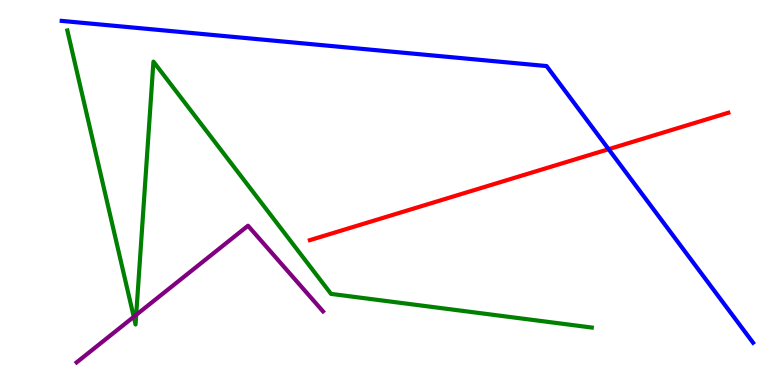[{'lines': ['blue', 'red'], 'intersections': [{'x': 7.85, 'y': 6.12}]}, {'lines': ['green', 'red'], 'intersections': []}, {'lines': ['purple', 'red'], 'intersections': []}, {'lines': ['blue', 'green'], 'intersections': []}, {'lines': ['blue', 'purple'], 'intersections': []}, {'lines': ['green', 'purple'], 'intersections': [{'x': 1.73, 'y': 1.77}, {'x': 1.76, 'y': 1.82}]}]